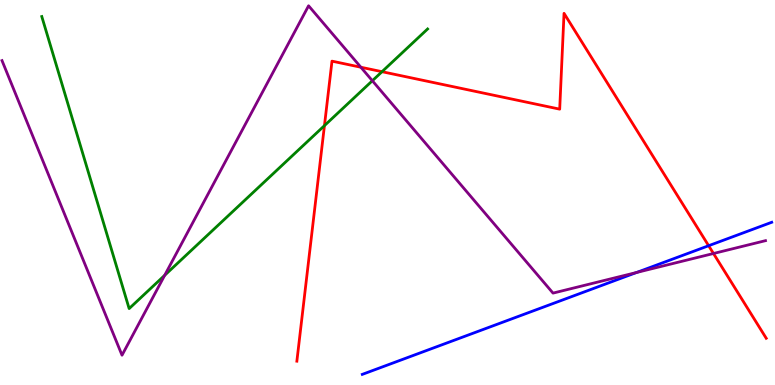[{'lines': ['blue', 'red'], 'intersections': [{'x': 9.14, 'y': 3.62}]}, {'lines': ['green', 'red'], 'intersections': [{'x': 4.19, 'y': 6.74}, {'x': 4.93, 'y': 8.14}]}, {'lines': ['purple', 'red'], 'intersections': [{'x': 4.66, 'y': 8.25}, {'x': 9.21, 'y': 3.42}]}, {'lines': ['blue', 'green'], 'intersections': []}, {'lines': ['blue', 'purple'], 'intersections': [{'x': 8.21, 'y': 2.92}]}, {'lines': ['green', 'purple'], 'intersections': [{'x': 2.12, 'y': 2.85}, {'x': 4.8, 'y': 7.9}]}]